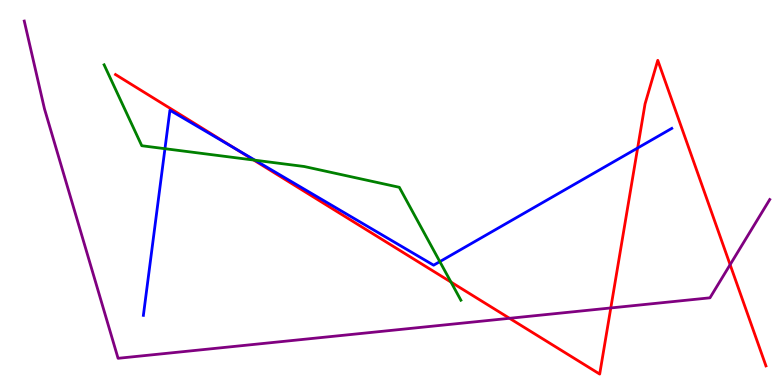[{'lines': ['blue', 'red'], 'intersections': [{'x': 3.03, 'y': 6.14}, {'x': 8.23, 'y': 6.16}]}, {'lines': ['green', 'red'], 'intersections': [{'x': 3.27, 'y': 5.84}, {'x': 5.82, 'y': 2.67}]}, {'lines': ['purple', 'red'], 'intersections': [{'x': 6.57, 'y': 1.73}, {'x': 7.88, 'y': 2.0}, {'x': 9.42, 'y': 3.13}]}, {'lines': ['blue', 'green'], 'intersections': [{'x': 2.13, 'y': 6.14}, {'x': 3.29, 'y': 5.84}, {'x': 5.68, 'y': 3.2}]}, {'lines': ['blue', 'purple'], 'intersections': []}, {'lines': ['green', 'purple'], 'intersections': []}]